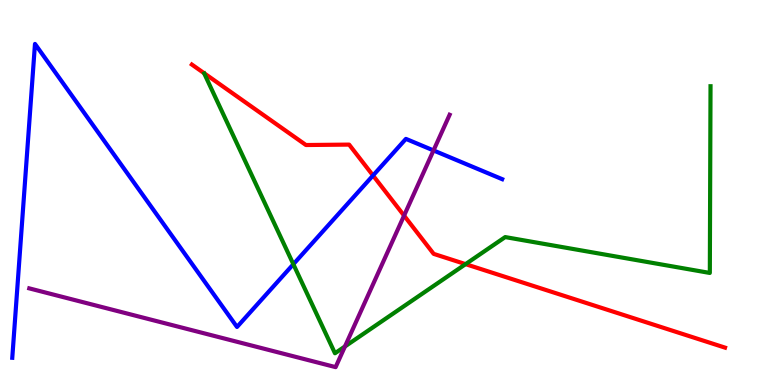[{'lines': ['blue', 'red'], 'intersections': [{'x': 4.81, 'y': 5.44}]}, {'lines': ['green', 'red'], 'intersections': [{'x': 6.01, 'y': 3.14}]}, {'lines': ['purple', 'red'], 'intersections': [{'x': 5.21, 'y': 4.4}]}, {'lines': ['blue', 'green'], 'intersections': [{'x': 3.79, 'y': 3.14}]}, {'lines': ['blue', 'purple'], 'intersections': [{'x': 5.59, 'y': 6.09}]}, {'lines': ['green', 'purple'], 'intersections': [{'x': 4.45, 'y': 1.0}]}]